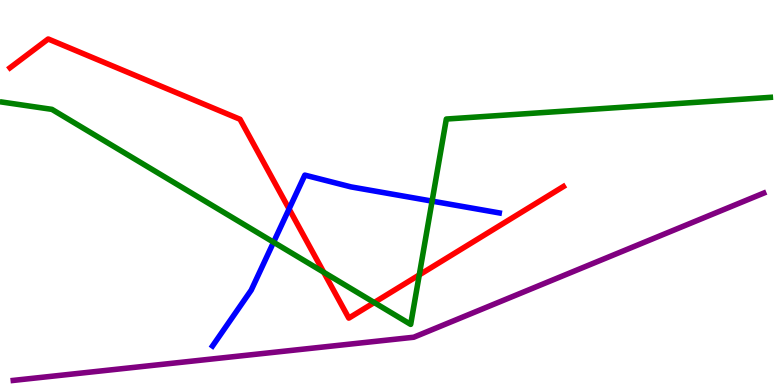[{'lines': ['blue', 'red'], 'intersections': [{'x': 3.73, 'y': 4.57}]}, {'lines': ['green', 'red'], 'intersections': [{'x': 4.18, 'y': 2.93}, {'x': 4.83, 'y': 2.14}, {'x': 5.41, 'y': 2.86}]}, {'lines': ['purple', 'red'], 'intersections': []}, {'lines': ['blue', 'green'], 'intersections': [{'x': 3.53, 'y': 3.71}, {'x': 5.58, 'y': 4.78}]}, {'lines': ['blue', 'purple'], 'intersections': []}, {'lines': ['green', 'purple'], 'intersections': []}]